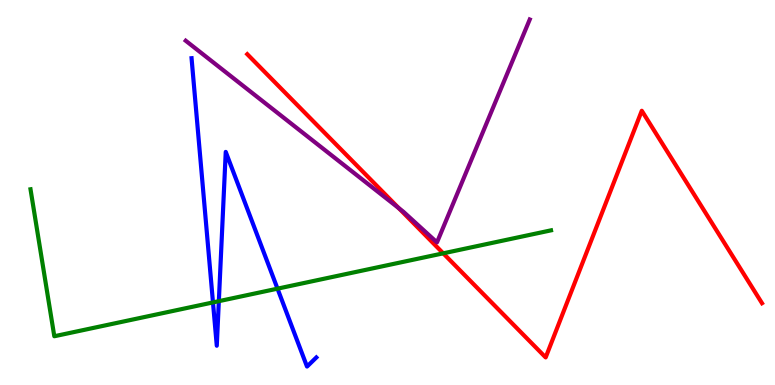[{'lines': ['blue', 'red'], 'intersections': []}, {'lines': ['green', 'red'], 'intersections': [{'x': 5.72, 'y': 3.42}]}, {'lines': ['purple', 'red'], 'intersections': [{'x': 5.14, 'y': 4.59}]}, {'lines': ['blue', 'green'], 'intersections': [{'x': 2.75, 'y': 2.14}, {'x': 2.82, 'y': 2.18}, {'x': 3.58, 'y': 2.5}]}, {'lines': ['blue', 'purple'], 'intersections': []}, {'lines': ['green', 'purple'], 'intersections': []}]